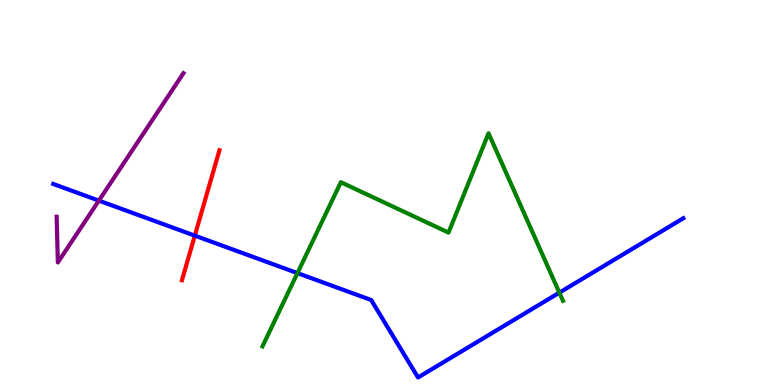[{'lines': ['blue', 'red'], 'intersections': [{'x': 2.51, 'y': 3.88}]}, {'lines': ['green', 'red'], 'intersections': []}, {'lines': ['purple', 'red'], 'intersections': []}, {'lines': ['blue', 'green'], 'intersections': [{'x': 3.84, 'y': 2.91}, {'x': 7.22, 'y': 2.4}]}, {'lines': ['blue', 'purple'], 'intersections': [{'x': 1.28, 'y': 4.79}]}, {'lines': ['green', 'purple'], 'intersections': []}]